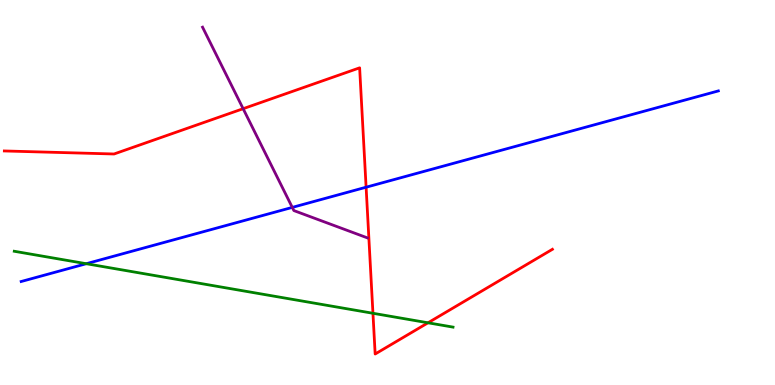[{'lines': ['blue', 'red'], 'intersections': [{'x': 4.72, 'y': 5.14}]}, {'lines': ['green', 'red'], 'intersections': [{'x': 4.81, 'y': 1.86}, {'x': 5.52, 'y': 1.62}]}, {'lines': ['purple', 'red'], 'intersections': [{'x': 3.14, 'y': 7.18}]}, {'lines': ['blue', 'green'], 'intersections': [{'x': 1.11, 'y': 3.15}]}, {'lines': ['blue', 'purple'], 'intersections': [{'x': 3.77, 'y': 4.61}]}, {'lines': ['green', 'purple'], 'intersections': []}]